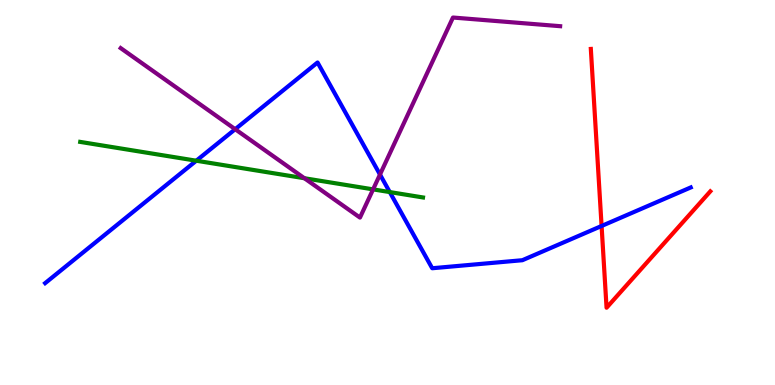[{'lines': ['blue', 'red'], 'intersections': [{'x': 7.76, 'y': 4.13}]}, {'lines': ['green', 'red'], 'intersections': []}, {'lines': ['purple', 'red'], 'intersections': []}, {'lines': ['blue', 'green'], 'intersections': [{'x': 2.53, 'y': 5.83}, {'x': 5.03, 'y': 5.01}]}, {'lines': ['blue', 'purple'], 'intersections': [{'x': 3.03, 'y': 6.64}, {'x': 4.9, 'y': 5.47}]}, {'lines': ['green', 'purple'], 'intersections': [{'x': 3.93, 'y': 5.37}, {'x': 4.81, 'y': 5.08}]}]